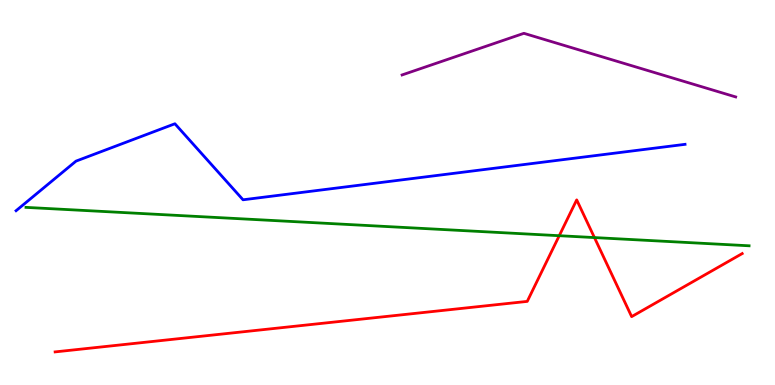[{'lines': ['blue', 'red'], 'intersections': []}, {'lines': ['green', 'red'], 'intersections': [{'x': 7.22, 'y': 3.88}, {'x': 7.67, 'y': 3.83}]}, {'lines': ['purple', 'red'], 'intersections': []}, {'lines': ['blue', 'green'], 'intersections': []}, {'lines': ['blue', 'purple'], 'intersections': []}, {'lines': ['green', 'purple'], 'intersections': []}]